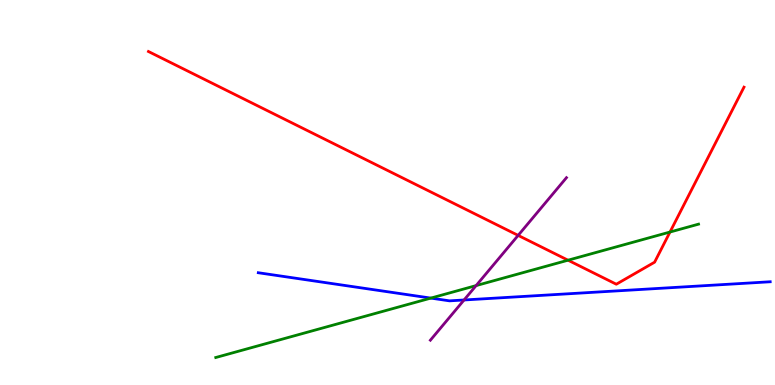[{'lines': ['blue', 'red'], 'intersections': []}, {'lines': ['green', 'red'], 'intersections': [{'x': 7.33, 'y': 3.24}, {'x': 8.65, 'y': 3.97}]}, {'lines': ['purple', 'red'], 'intersections': [{'x': 6.69, 'y': 3.89}]}, {'lines': ['blue', 'green'], 'intersections': [{'x': 5.56, 'y': 2.26}]}, {'lines': ['blue', 'purple'], 'intersections': [{'x': 5.99, 'y': 2.21}]}, {'lines': ['green', 'purple'], 'intersections': [{'x': 6.14, 'y': 2.58}]}]